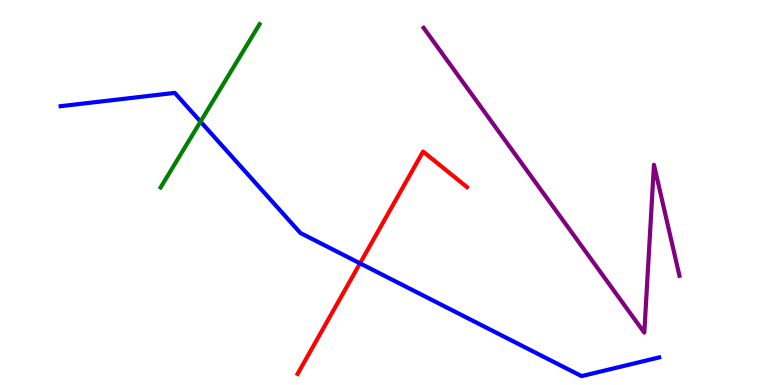[{'lines': ['blue', 'red'], 'intersections': [{'x': 4.65, 'y': 3.16}]}, {'lines': ['green', 'red'], 'intersections': []}, {'lines': ['purple', 'red'], 'intersections': []}, {'lines': ['blue', 'green'], 'intersections': [{'x': 2.59, 'y': 6.84}]}, {'lines': ['blue', 'purple'], 'intersections': []}, {'lines': ['green', 'purple'], 'intersections': []}]